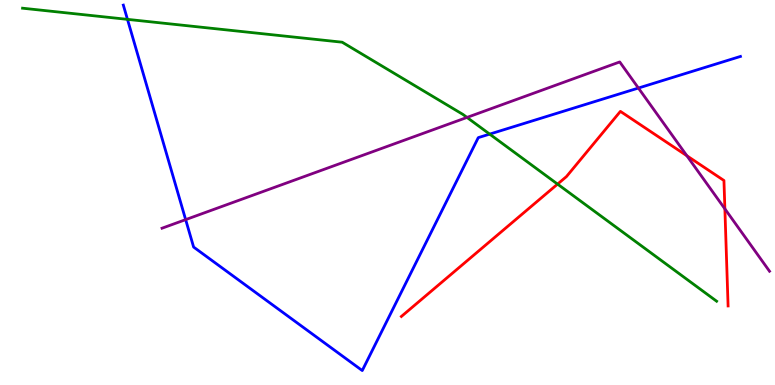[{'lines': ['blue', 'red'], 'intersections': []}, {'lines': ['green', 'red'], 'intersections': [{'x': 7.19, 'y': 5.22}]}, {'lines': ['purple', 'red'], 'intersections': [{'x': 8.86, 'y': 5.95}, {'x': 9.35, 'y': 4.57}]}, {'lines': ['blue', 'green'], 'intersections': [{'x': 1.64, 'y': 9.5}, {'x': 6.32, 'y': 6.52}]}, {'lines': ['blue', 'purple'], 'intersections': [{'x': 2.4, 'y': 4.3}, {'x': 8.24, 'y': 7.71}]}, {'lines': ['green', 'purple'], 'intersections': [{'x': 6.03, 'y': 6.95}]}]